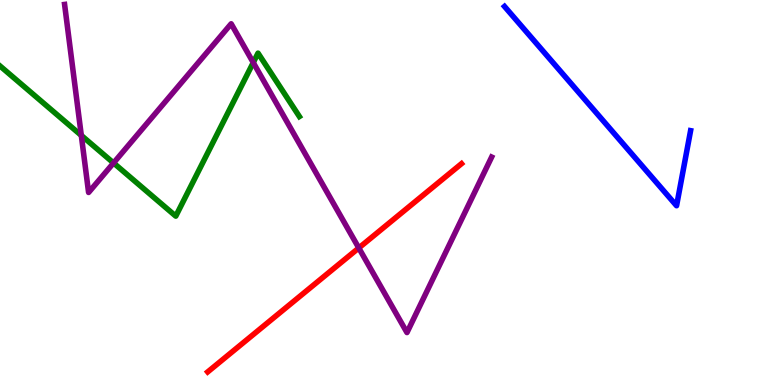[{'lines': ['blue', 'red'], 'intersections': []}, {'lines': ['green', 'red'], 'intersections': []}, {'lines': ['purple', 'red'], 'intersections': [{'x': 4.63, 'y': 3.56}]}, {'lines': ['blue', 'green'], 'intersections': []}, {'lines': ['blue', 'purple'], 'intersections': []}, {'lines': ['green', 'purple'], 'intersections': [{'x': 1.05, 'y': 6.48}, {'x': 1.47, 'y': 5.77}, {'x': 3.27, 'y': 8.37}]}]